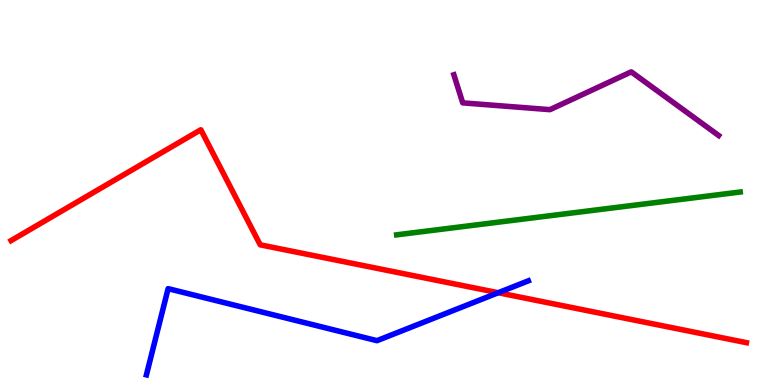[{'lines': ['blue', 'red'], 'intersections': [{'x': 6.43, 'y': 2.4}]}, {'lines': ['green', 'red'], 'intersections': []}, {'lines': ['purple', 'red'], 'intersections': []}, {'lines': ['blue', 'green'], 'intersections': []}, {'lines': ['blue', 'purple'], 'intersections': []}, {'lines': ['green', 'purple'], 'intersections': []}]